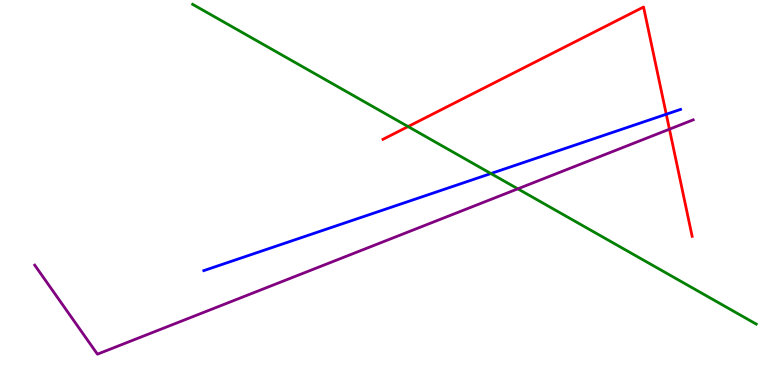[{'lines': ['blue', 'red'], 'intersections': [{'x': 8.6, 'y': 7.03}]}, {'lines': ['green', 'red'], 'intersections': [{'x': 5.27, 'y': 6.71}]}, {'lines': ['purple', 'red'], 'intersections': [{'x': 8.64, 'y': 6.64}]}, {'lines': ['blue', 'green'], 'intersections': [{'x': 6.33, 'y': 5.49}]}, {'lines': ['blue', 'purple'], 'intersections': []}, {'lines': ['green', 'purple'], 'intersections': [{'x': 6.68, 'y': 5.1}]}]